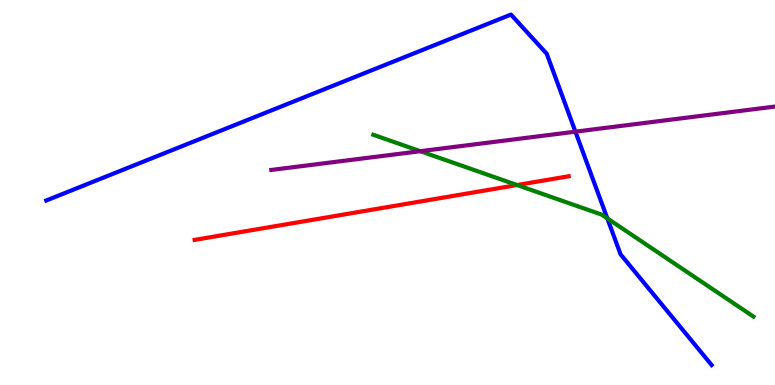[{'lines': ['blue', 'red'], 'intersections': []}, {'lines': ['green', 'red'], 'intersections': [{'x': 6.67, 'y': 5.19}]}, {'lines': ['purple', 'red'], 'intersections': []}, {'lines': ['blue', 'green'], 'intersections': [{'x': 7.84, 'y': 4.33}]}, {'lines': ['blue', 'purple'], 'intersections': [{'x': 7.42, 'y': 6.58}]}, {'lines': ['green', 'purple'], 'intersections': [{'x': 5.42, 'y': 6.07}]}]